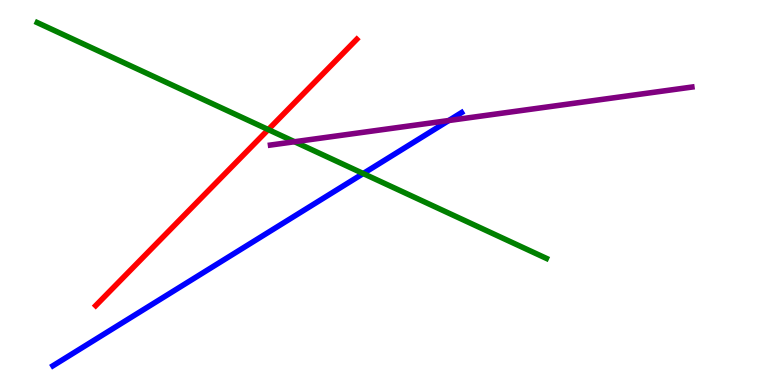[{'lines': ['blue', 'red'], 'intersections': []}, {'lines': ['green', 'red'], 'intersections': [{'x': 3.46, 'y': 6.63}]}, {'lines': ['purple', 'red'], 'intersections': []}, {'lines': ['blue', 'green'], 'intersections': [{'x': 4.69, 'y': 5.49}]}, {'lines': ['blue', 'purple'], 'intersections': [{'x': 5.79, 'y': 6.87}]}, {'lines': ['green', 'purple'], 'intersections': [{'x': 3.8, 'y': 6.32}]}]